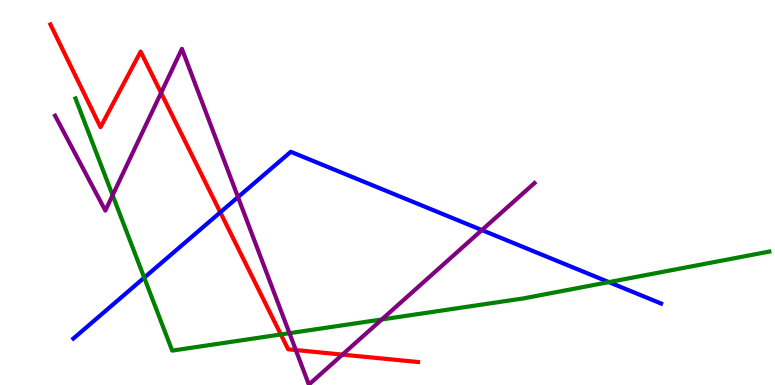[{'lines': ['blue', 'red'], 'intersections': [{'x': 2.84, 'y': 4.49}]}, {'lines': ['green', 'red'], 'intersections': [{'x': 3.62, 'y': 1.31}]}, {'lines': ['purple', 'red'], 'intersections': [{'x': 2.08, 'y': 7.59}, {'x': 3.82, 'y': 0.908}, {'x': 4.42, 'y': 0.789}]}, {'lines': ['blue', 'green'], 'intersections': [{'x': 1.86, 'y': 2.79}, {'x': 7.86, 'y': 2.67}]}, {'lines': ['blue', 'purple'], 'intersections': [{'x': 3.07, 'y': 4.88}, {'x': 6.22, 'y': 4.02}]}, {'lines': ['green', 'purple'], 'intersections': [{'x': 1.45, 'y': 4.93}, {'x': 3.73, 'y': 1.35}, {'x': 4.93, 'y': 1.7}]}]